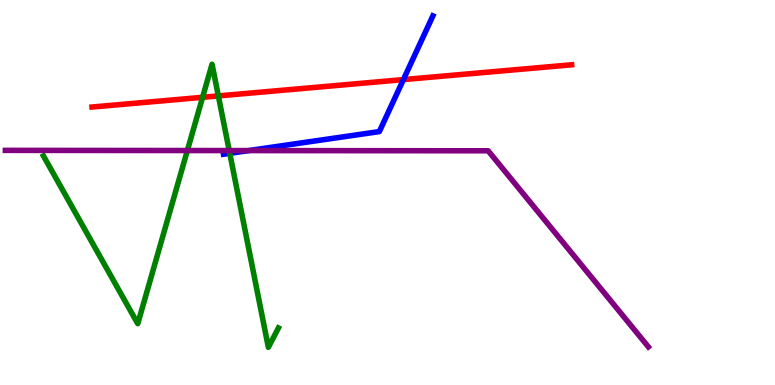[{'lines': ['blue', 'red'], 'intersections': [{'x': 5.21, 'y': 7.93}]}, {'lines': ['green', 'red'], 'intersections': [{'x': 2.61, 'y': 7.47}, {'x': 2.82, 'y': 7.51}]}, {'lines': ['purple', 'red'], 'intersections': []}, {'lines': ['blue', 'green'], 'intersections': [{'x': 2.96, 'y': 6.02}]}, {'lines': ['blue', 'purple'], 'intersections': [{'x': 3.21, 'y': 6.09}]}, {'lines': ['green', 'purple'], 'intersections': [{'x': 2.42, 'y': 6.09}, {'x': 2.96, 'y': 6.09}]}]